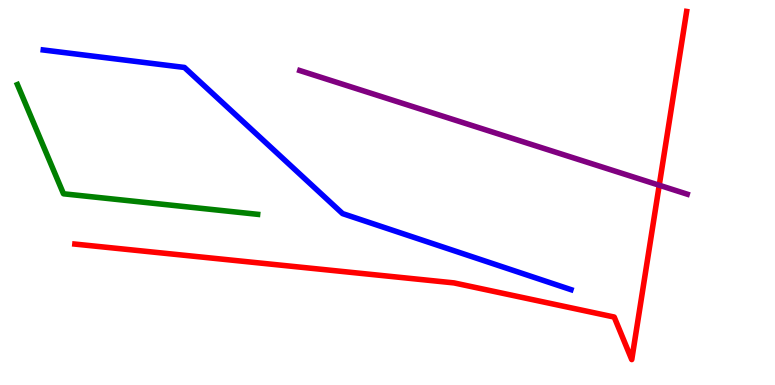[{'lines': ['blue', 'red'], 'intersections': []}, {'lines': ['green', 'red'], 'intersections': []}, {'lines': ['purple', 'red'], 'intersections': [{'x': 8.51, 'y': 5.19}]}, {'lines': ['blue', 'green'], 'intersections': []}, {'lines': ['blue', 'purple'], 'intersections': []}, {'lines': ['green', 'purple'], 'intersections': []}]